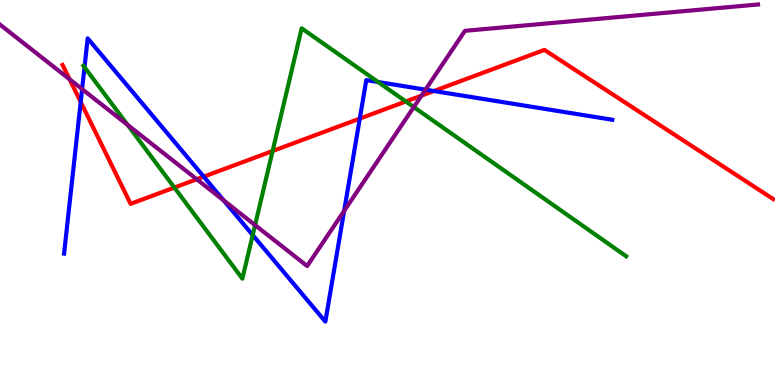[{'lines': ['blue', 'red'], 'intersections': [{'x': 1.04, 'y': 7.35}, {'x': 2.63, 'y': 5.41}, {'x': 4.64, 'y': 6.92}, {'x': 5.6, 'y': 7.64}]}, {'lines': ['green', 'red'], 'intersections': [{'x': 2.25, 'y': 5.13}, {'x': 3.52, 'y': 6.08}, {'x': 5.24, 'y': 7.36}]}, {'lines': ['purple', 'red'], 'intersections': [{'x': 0.898, 'y': 7.94}, {'x': 2.54, 'y': 5.34}, {'x': 5.44, 'y': 7.52}]}, {'lines': ['blue', 'green'], 'intersections': [{'x': 1.09, 'y': 8.25}, {'x': 3.26, 'y': 3.89}, {'x': 4.88, 'y': 7.87}]}, {'lines': ['blue', 'purple'], 'intersections': [{'x': 1.06, 'y': 7.68}, {'x': 2.89, 'y': 4.8}, {'x': 4.44, 'y': 4.52}, {'x': 5.49, 'y': 7.67}]}, {'lines': ['green', 'purple'], 'intersections': [{'x': 1.65, 'y': 6.76}, {'x': 3.29, 'y': 4.15}, {'x': 5.34, 'y': 7.22}]}]